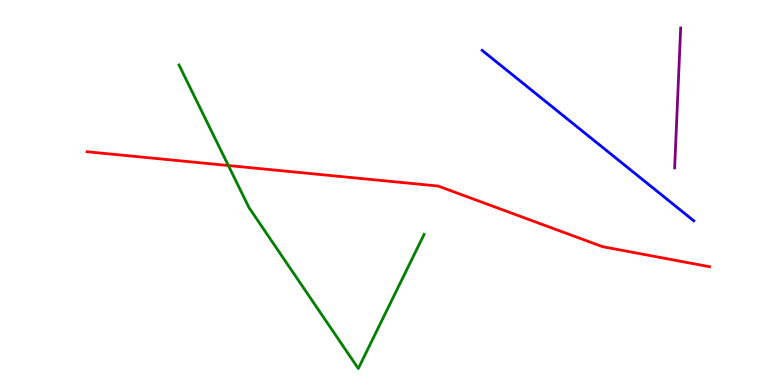[{'lines': ['blue', 'red'], 'intersections': []}, {'lines': ['green', 'red'], 'intersections': [{'x': 2.95, 'y': 5.7}]}, {'lines': ['purple', 'red'], 'intersections': []}, {'lines': ['blue', 'green'], 'intersections': []}, {'lines': ['blue', 'purple'], 'intersections': []}, {'lines': ['green', 'purple'], 'intersections': []}]